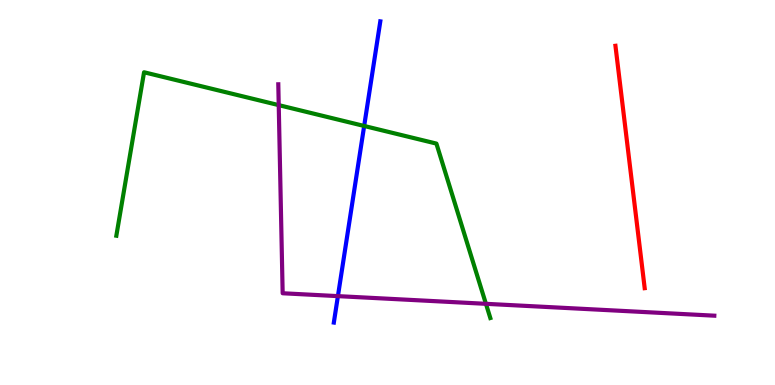[{'lines': ['blue', 'red'], 'intersections': []}, {'lines': ['green', 'red'], 'intersections': []}, {'lines': ['purple', 'red'], 'intersections': []}, {'lines': ['blue', 'green'], 'intersections': [{'x': 4.7, 'y': 6.73}]}, {'lines': ['blue', 'purple'], 'intersections': [{'x': 4.36, 'y': 2.31}]}, {'lines': ['green', 'purple'], 'intersections': [{'x': 3.6, 'y': 7.27}, {'x': 6.27, 'y': 2.11}]}]